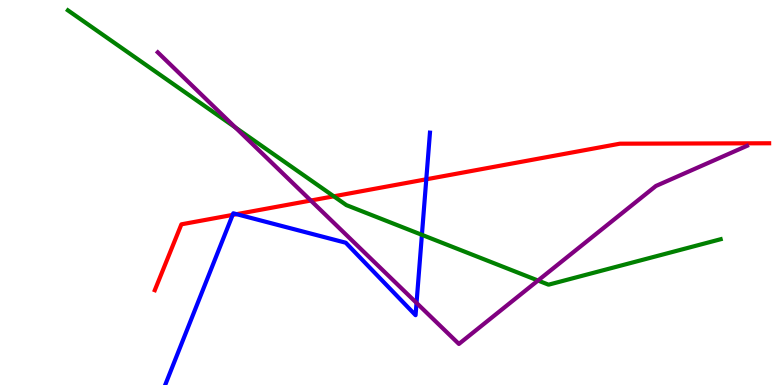[{'lines': ['blue', 'red'], 'intersections': [{'x': 3.0, 'y': 4.42}, {'x': 3.05, 'y': 4.44}, {'x': 5.5, 'y': 5.34}]}, {'lines': ['green', 'red'], 'intersections': [{'x': 4.31, 'y': 4.9}]}, {'lines': ['purple', 'red'], 'intersections': [{'x': 4.01, 'y': 4.79}]}, {'lines': ['blue', 'green'], 'intersections': [{'x': 5.44, 'y': 3.9}]}, {'lines': ['blue', 'purple'], 'intersections': [{'x': 5.37, 'y': 2.13}]}, {'lines': ['green', 'purple'], 'intersections': [{'x': 3.04, 'y': 6.69}, {'x': 6.94, 'y': 2.71}]}]